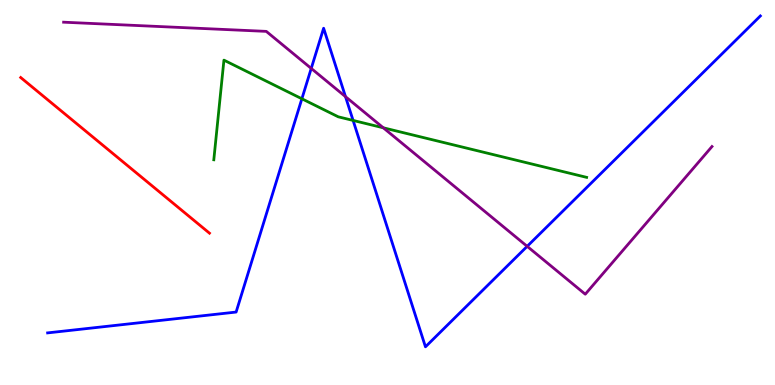[{'lines': ['blue', 'red'], 'intersections': []}, {'lines': ['green', 'red'], 'intersections': []}, {'lines': ['purple', 'red'], 'intersections': []}, {'lines': ['blue', 'green'], 'intersections': [{'x': 3.9, 'y': 7.43}, {'x': 4.56, 'y': 6.87}]}, {'lines': ['blue', 'purple'], 'intersections': [{'x': 4.02, 'y': 8.22}, {'x': 4.46, 'y': 7.49}, {'x': 6.8, 'y': 3.6}]}, {'lines': ['green', 'purple'], 'intersections': [{'x': 4.95, 'y': 6.68}]}]